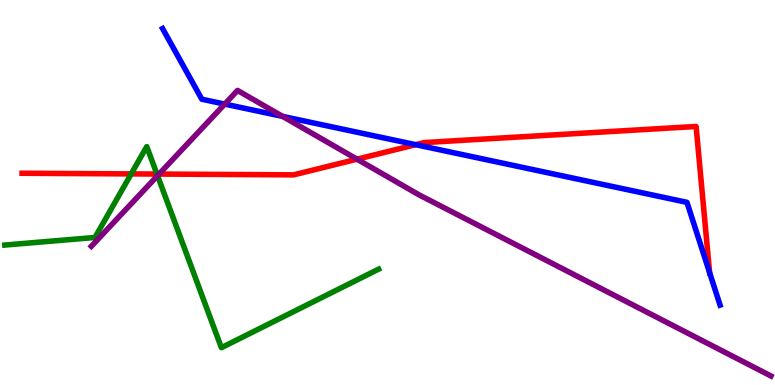[{'lines': ['blue', 'red'], 'intersections': [{'x': 5.36, 'y': 6.24}, {'x': 9.16, 'y': 2.92}]}, {'lines': ['green', 'red'], 'intersections': [{'x': 1.69, 'y': 5.48}, {'x': 2.02, 'y': 5.48}]}, {'lines': ['purple', 'red'], 'intersections': [{'x': 2.05, 'y': 5.48}, {'x': 4.61, 'y': 5.87}]}, {'lines': ['blue', 'green'], 'intersections': []}, {'lines': ['blue', 'purple'], 'intersections': [{'x': 2.9, 'y': 7.3}, {'x': 3.65, 'y': 6.98}]}, {'lines': ['green', 'purple'], 'intersections': [{'x': 2.03, 'y': 5.44}]}]